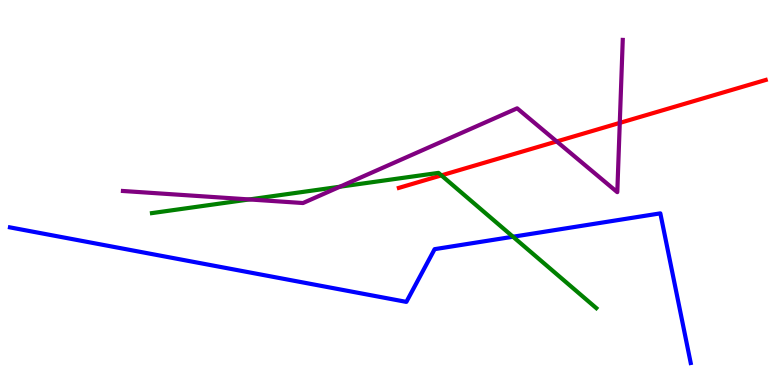[{'lines': ['blue', 'red'], 'intersections': []}, {'lines': ['green', 'red'], 'intersections': [{'x': 5.7, 'y': 5.44}]}, {'lines': ['purple', 'red'], 'intersections': [{'x': 7.18, 'y': 6.33}, {'x': 8.0, 'y': 6.81}]}, {'lines': ['blue', 'green'], 'intersections': [{'x': 6.62, 'y': 3.85}]}, {'lines': ['blue', 'purple'], 'intersections': []}, {'lines': ['green', 'purple'], 'intersections': [{'x': 3.22, 'y': 4.82}, {'x': 4.39, 'y': 5.15}]}]